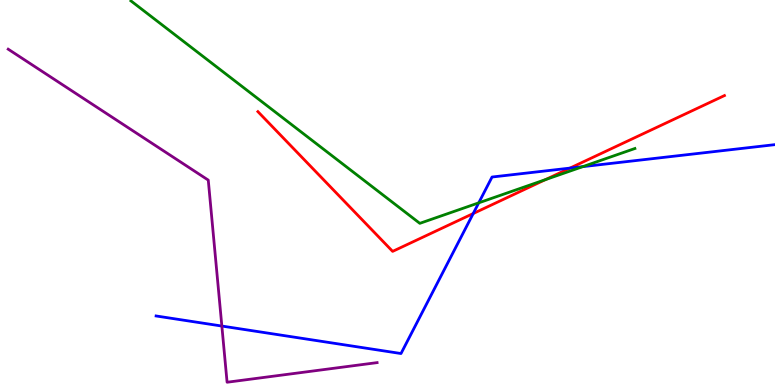[{'lines': ['blue', 'red'], 'intersections': [{'x': 6.11, 'y': 4.45}, {'x': 7.35, 'y': 5.63}]}, {'lines': ['green', 'red'], 'intersections': [{'x': 7.04, 'y': 5.33}]}, {'lines': ['purple', 'red'], 'intersections': []}, {'lines': ['blue', 'green'], 'intersections': [{'x': 6.18, 'y': 4.73}, {'x': 7.52, 'y': 5.67}]}, {'lines': ['blue', 'purple'], 'intersections': [{'x': 2.86, 'y': 1.53}]}, {'lines': ['green', 'purple'], 'intersections': []}]